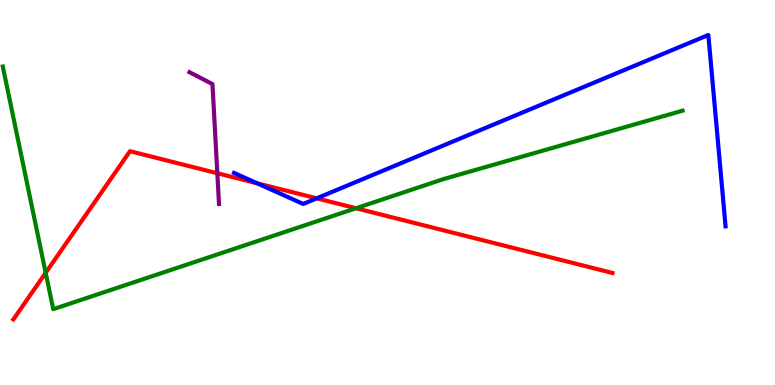[{'lines': ['blue', 'red'], 'intersections': [{'x': 3.32, 'y': 5.24}, {'x': 4.09, 'y': 4.85}]}, {'lines': ['green', 'red'], 'intersections': [{'x': 0.589, 'y': 2.91}, {'x': 4.59, 'y': 4.59}]}, {'lines': ['purple', 'red'], 'intersections': [{'x': 2.8, 'y': 5.5}]}, {'lines': ['blue', 'green'], 'intersections': []}, {'lines': ['blue', 'purple'], 'intersections': []}, {'lines': ['green', 'purple'], 'intersections': []}]